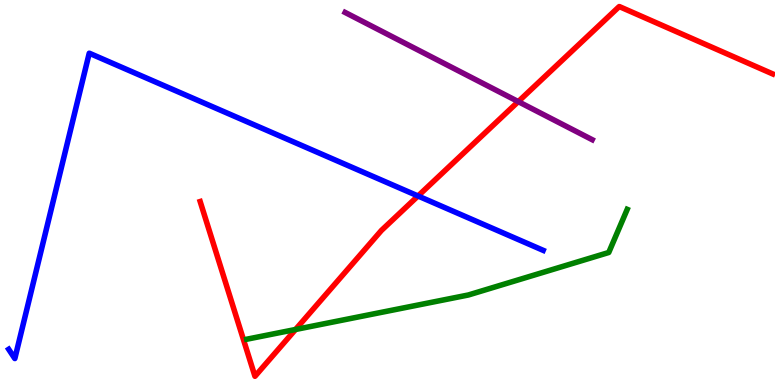[{'lines': ['blue', 'red'], 'intersections': [{'x': 5.39, 'y': 4.91}]}, {'lines': ['green', 'red'], 'intersections': [{'x': 3.81, 'y': 1.44}]}, {'lines': ['purple', 'red'], 'intersections': [{'x': 6.69, 'y': 7.36}]}, {'lines': ['blue', 'green'], 'intersections': []}, {'lines': ['blue', 'purple'], 'intersections': []}, {'lines': ['green', 'purple'], 'intersections': []}]